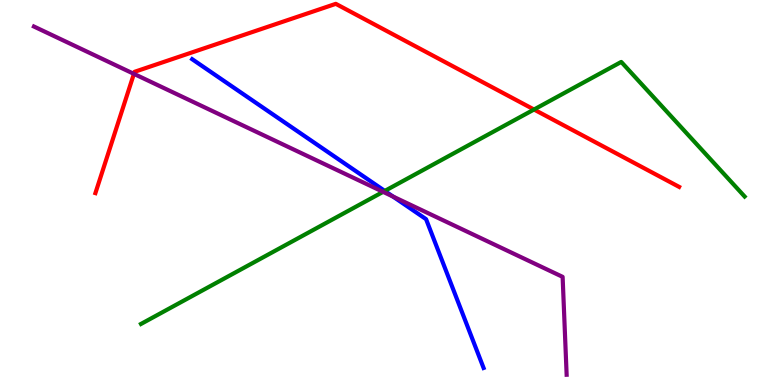[{'lines': ['blue', 'red'], 'intersections': []}, {'lines': ['green', 'red'], 'intersections': [{'x': 6.89, 'y': 7.16}]}, {'lines': ['purple', 'red'], 'intersections': [{'x': 1.73, 'y': 8.08}]}, {'lines': ['blue', 'green'], 'intersections': [{'x': 4.97, 'y': 5.04}]}, {'lines': ['blue', 'purple'], 'intersections': [{'x': 5.07, 'y': 4.9}]}, {'lines': ['green', 'purple'], 'intersections': [{'x': 4.94, 'y': 5.02}]}]